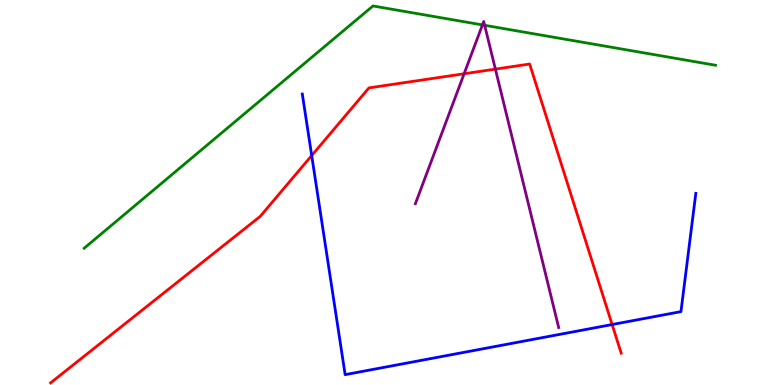[{'lines': ['blue', 'red'], 'intersections': [{'x': 4.02, 'y': 5.96}, {'x': 7.9, 'y': 1.57}]}, {'lines': ['green', 'red'], 'intersections': []}, {'lines': ['purple', 'red'], 'intersections': [{'x': 5.99, 'y': 8.08}, {'x': 6.39, 'y': 8.2}]}, {'lines': ['blue', 'green'], 'intersections': []}, {'lines': ['blue', 'purple'], 'intersections': []}, {'lines': ['green', 'purple'], 'intersections': [{'x': 6.23, 'y': 9.35}, {'x': 6.25, 'y': 9.34}]}]